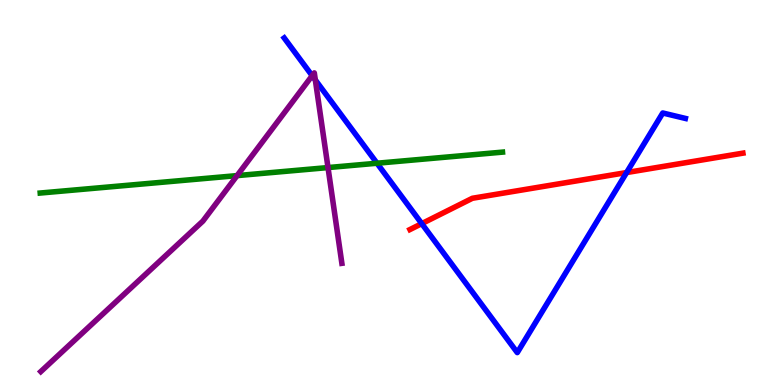[{'lines': ['blue', 'red'], 'intersections': [{'x': 5.44, 'y': 4.19}, {'x': 8.09, 'y': 5.52}]}, {'lines': ['green', 'red'], 'intersections': []}, {'lines': ['purple', 'red'], 'intersections': []}, {'lines': ['blue', 'green'], 'intersections': [{'x': 4.86, 'y': 5.76}]}, {'lines': ['blue', 'purple'], 'intersections': [{'x': 4.03, 'y': 8.03}, {'x': 4.07, 'y': 7.92}]}, {'lines': ['green', 'purple'], 'intersections': [{'x': 3.06, 'y': 5.44}, {'x': 4.23, 'y': 5.65}]}]